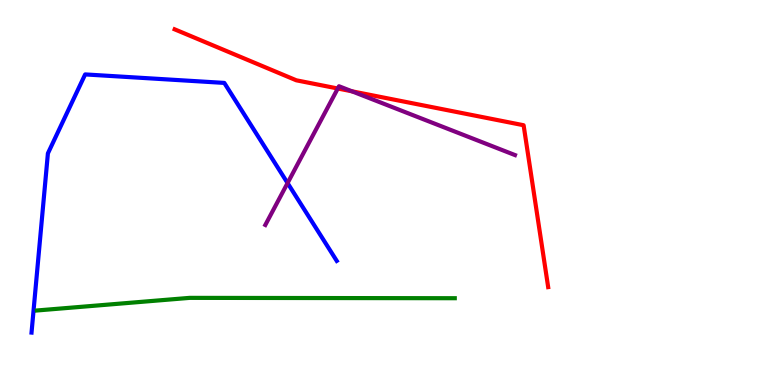[{'lines': ['blue', 'red'], 'intersections': []}, {'lines': ['green', 'red'], 'intersections': []}, {'lines': ['purple', 'red'], 'intersections': [{'x': 4.36, 'y': 7.7}, {'x': 4.54, 'y': 7.63}]}, {'lines': ['blue', 'green'], 'intersections': []}, {'lines': ['blue', 'purple'], 'intersections': [{'x': 3.71, 'y': 5.25}]}, {'lines': ['green', 'purple'], 'intersections': []}]